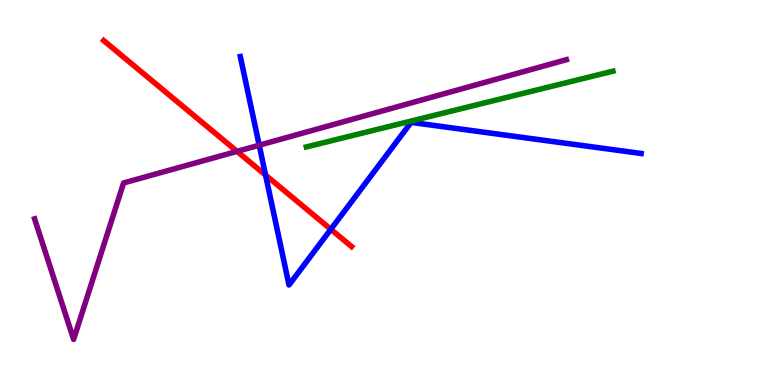[{'lines': ['blue', 'red'], 'intersections': [{'x': 3.43, 'y': 5.45}, {'x': 4.27, 'y': 4.04}]}, {'lines': ['green', 'red'], 'intersections': []}, {'lines': ['purple', 'red'], 'intersections': [{'x': 3.06, 'y': 6.07}]}, {'lines': ['blue', 'green'], 'intersections': []}, {'lines': ['blue', 'purple'], 'intersections': [{'x': 3.34, 'y': 6.23}]}, {'lines': ['green', 'purple'], 'intersections': []}]